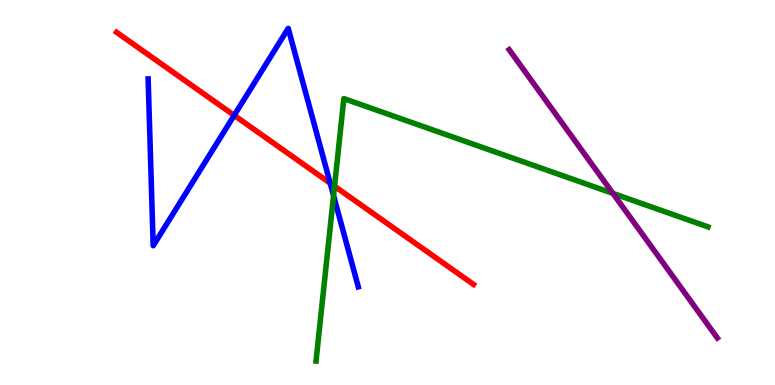[{'lines': ['blue', 'red'], 'intersections': [{'x': 3.02, 'y': 7.0}, {'x': 4.26, 'y': 5.24}]}, {'lines': ['green', 'red'], 'intersections': [{'x': 4.32, 'y': 5.16}]}, {'lines': ['purple', 'red'], 'intersections': []}, {'lines': ['blue', 'green'], 'intersections': [{'x': 4.3, 'y': 4.92}]}, {'lines': ['blue', 'purple'], 'intersections': []}, {'lines': ['green', 'purple'], 'intersections': [{'x': 7.91, 'y': 4.98}]}]